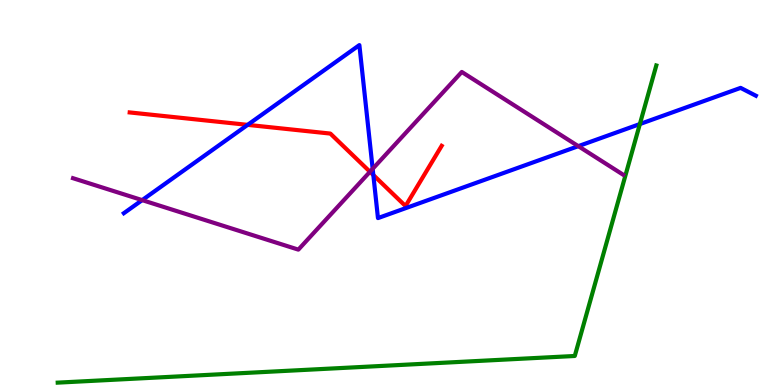[{'lines': ['blue', 'red'], 'intersections': [{'x': 3.2, 'y': 6.76}, {'x': 4.82, 'y': 5.45}]}, {'lines': ['green', 'red'], 'intersections': []}, {'lines': ['purple', 'red'], 'intersections': [{'x': 4.77, 'y': 5.54}]}, {'lines': ['blue', 'green'], 'intersections': [{'x': 8.26, 'y': 6.78}]}, {'lines': ['blue', 'purple'], 'intersections': [{'x': 1.83, 'y': 4.8}, {'x': 4.81, 'y': 5.61}, {'x': 7.46, 'y': 6.2}]}, {'lines': ['green', 'purple'], 'intersections': []}]